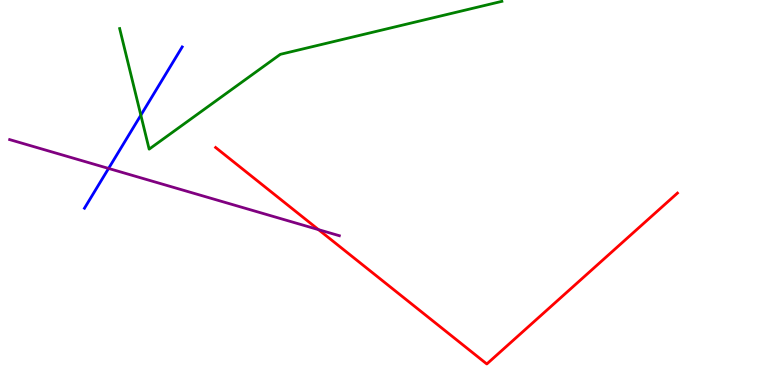[{'lines': ['blue', 'red'], 'intersections': []}, {'lines': ['green', 'red'], 'intersections': []}, {'lines': ['purple', 'red'], 'intersections': [{'x': 4.11, 'y': 4.04}]}, {'lines': ['blue', 'green'], 'intersections': [{'x': 1.82, 'y': 7.01}]}, {'lines': ['blue', 'purple'], 'intersections': [{'x': 1.4, 'y': 5.62}]}, {'lines': ['green', 'purple'], 'intersections': []}]